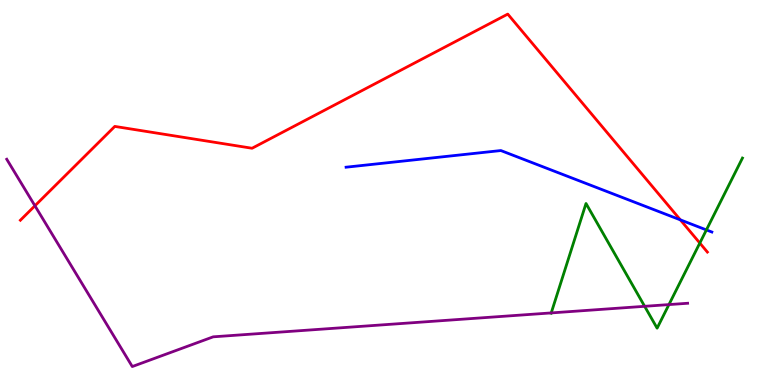[{'lines': ['blue', 'red'], 'intersections': [{'x': 8.78, 'y': 4.29}]}, {'lines': ['green', 'red'], 'intersections': [{'x': 9.03, 'y': 3.69}]}, {'lines': ['purple', 'red'], 'intersections': [{'x': 0.451, 'y': 4.66}]}, {'lines': ['blue', 'green'], 'intersections': [{'x': 9.11, 'y': 4.03}]}, {'lines': ['blue', 'purple'], 'intersections': []}, {'lines': ['green', 'purple'], 'intersections': [{'x': 7.11, 'y': 1.87}, {'x': 8.32, 'y': 2.04}, {'x': 8.63, 'y': 2.09}]}]